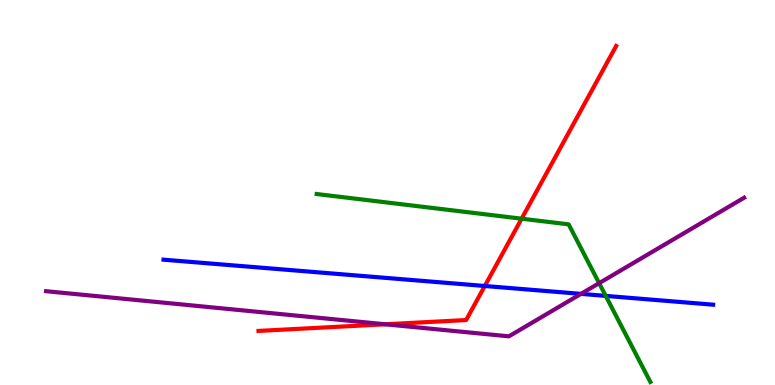[{'lines': ['blue', 'red'], 'intersections': [{'x': 6.26, 'y': 2.57}]}, {'lines': ['green', 'red'], 'intersections': [{'x': 6.73, 'y': 4.32}]}, {'lines': ['purple', 'red'], 'intersections': [{'x': 4.97, 'y': 1.58}]}, {'lines': ['blue', 'green'], 'intersections': [{'x': 7.82, 'y': 2.31}]}, {'lines': ['blue', 'purple'], 'intersections': [{'x': 7.5, 'y': 2.37}]}, {'lines': ['green', 'purple'], 'intersections': [{'x': 7.73, 'y': 2.64}]}]